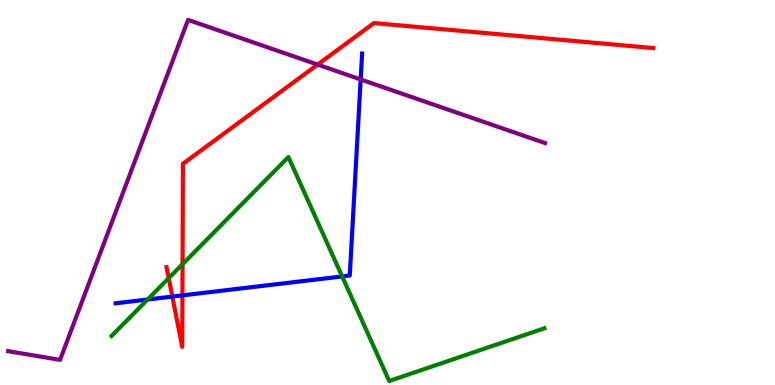[{'lines': ['blue', 'red'], 'intersections': [{'x': 2.22, 'y': 2.3}, {'x': 2.35, 'y': 2.33}]}, {'lines': ['green', 'red'], 'intersections': [{'x': 2.18, 'y': 2.78}, {'x': 2.36, 'y': 3.14}]}, {'lines': ['purple', 'red'], 'intersections': [{'x': 4.1, 'y': 8.32}]}, {'lines': ['blue', 'green'], 'intersections': [{'x': 1.9, 'y': 2.22}, {'x': 4.42, 'y': 2.82}]}, {'lines': ['blue', 'purple'], 'intersections': [{'x': 4.65, 'y': 7.94}]}, {'lines': ['green', 'purple'], 'intersections': []}]